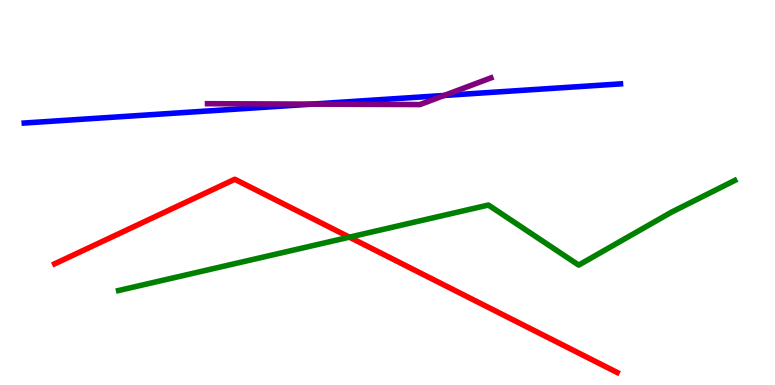[{'lines': ['blue', 'red'], 'intersections': []}, {'lines': ['green', 'red'], 'intersections': [{'x': 4.51, 'y': 3.84}]}, {'lines': ['purple', 'red'], 'intersections': []}, {'lines': ['blue', 'green'], 'intersections': []}, {'lines': ['blue', 'purple'], 'intersections': [{'x': 4.03, 'y': 7.3}, {'x': 5.73, 'y': 7.52}]}, {'lines': ['green', 'purple'], 'intersections': []}]